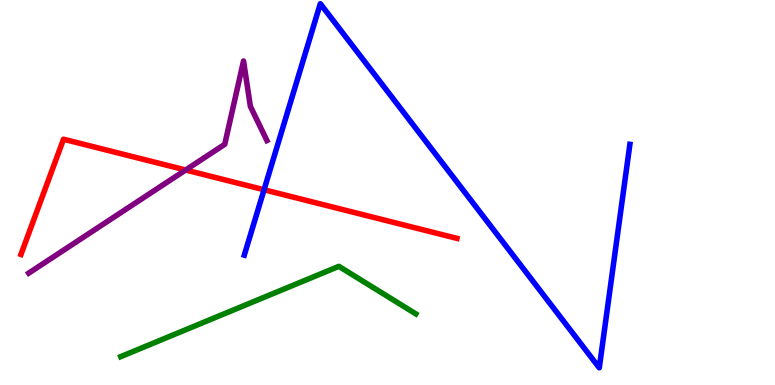[{'lines': ['blue', 'red'], 'intersections': [{'x': 3.41, 'y': 5.07}]}, {'lines': ['green', 'red'], 'intersections': []}, {'lines': ['purple', 'red'], 'intersections': [{'x': 2.4, 'y': 5.58}]}, {'lines': ['blue', 'green'], 'intersections': []}, {'lines': ['blue', 'purple'], 'intersections': []}, {'lines': ['green', 'purple'], 'intersections': []}]